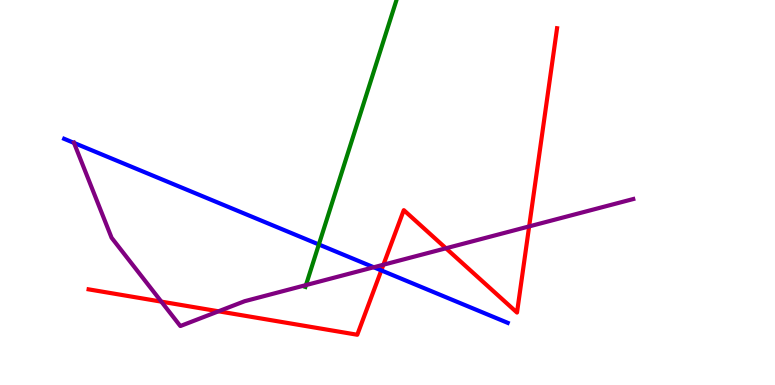[{'lines': ['blue', 'red'], 'intersections': [{'x': 4.92, 'y': 2.98}]}, {'lines': ['green', 'red'], 'intersections': []}, {'lines': ['purple', 'red'], 'intersections': [{'x': 2.08, 'y': 2.17}, {'x': 2.82, 'y': 1.91}, {'x': 4.95, 'y': 3.12}, {'x': 5.75, 'y': 3.55}, {'x': 6.83, 'y': 4.12}]}, {'lines': ['blue', 'green'], 'intersections': [{'x': 4.11, 'y': 3.65}]}, {'lines': ['blue', 'purple'], 'intersections': [{'x': 0.955, 'y': 6.29}, {'x': 4.82, 'y': 3.06}]}, {'lines': ['green', 'purple'], 'intersections': [{'x': 3.95, 'y': 2.6}]}]